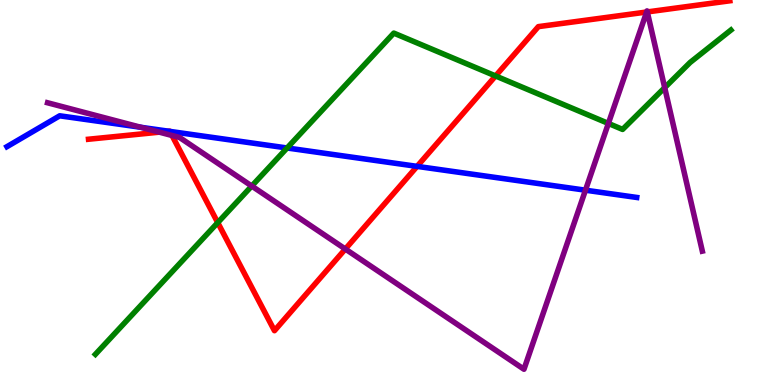[{'lines': ['blue', 'red'], 'intersections': [{'x': 2.18, 'y': 6.59}, {'x': 2.19, 'y': 6.59}, {'x': 5.38, 'y': 5.68}]}, {'lines': ['green', 'red'], 'intersections': [{'x': 2.81, 'y': 4.22}, {'x': 6.39, 'y': 8.03}]}, {'lines': ['purple', 'red'], 'intersections': [{'x': 2.06, 'y': 6.57}, {'x': 2.22, 'y': 6.48}, {'x': 4.46, 'y': 3.53}, {'x': 8.34, 'y': 9.69}, {'x': 8.35, 'y': 9.69}]}, {'lines': ['blue', 'green'], 'intersections': [{'x': 3.7, 'y': 6.16}]}, {'lines': ['blue', 'purple'], 'intersections': [{'x': 1.82, 'y': 6.69}, {'x': 7.55, 'y': 5.06}]}, {'lines': ['green', 'purple'], 'intersections': [{'x': 3.25, 'y': 5.17}, {'x': 7.85, 'y': 6.79}, {'x': 8.58, 'y': 7.72}]}]